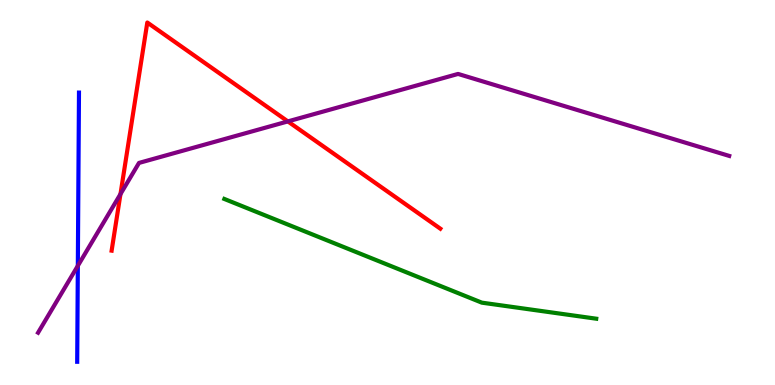[{'lines': ['blue', 'red'], 'intersections': []}, {'lines': ['green', 'red'], 'intersections': []}, {'lines': ['purple', 'red'], 'intersections': [{'x': 1.55, 'y': 4.96}, {'x': 3.71, 'y': 6.85}]}, {'lines': ['blue', 'green'], 'intersections': []}, {'lines': ['blue', 'purple'], 'intersections': [{'x': 1.0, 'y': 3.1}]}, {'lines': ['green', 'purple'], 'intersections': []}]